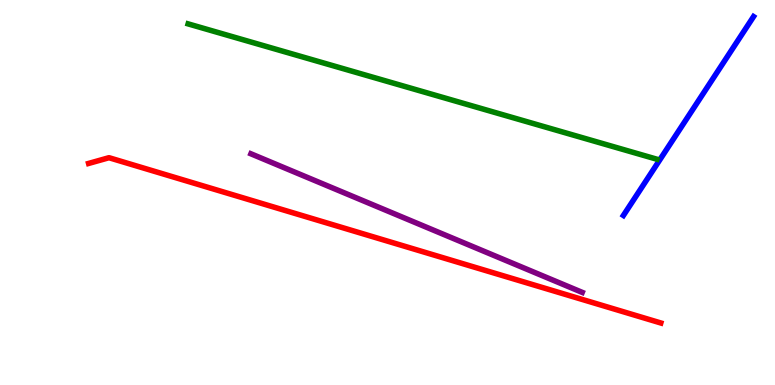[{'lines': ['blue', 'red'], 'intersections': []}, {'lines': ['green', 'red'], 'intersections': []}, {'lines': ['purple', 'red'], 'intersections': []}, {'lines': ['blue', 'green'], 'intersections': []}, {'lines': ['blue', 'purple'], 'intersections': []}, {'lines': ['green', 'purple'], 'intersections': []}]